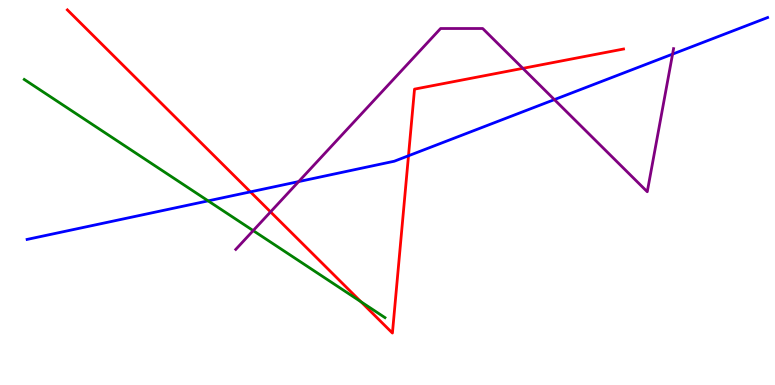[{'lines': ['blue', 'red'], 'intersections': [{'x': 3.23, 'y': 5.02}, {'x': 5.27, 'y': 5.95}]}, {'lines': ['green', 'red'], 'intersections': [{'x': 4.66, 'y': 2.16}]}, {'lines': ['purple', 'red'], 'intersections': [{'x': 3.49, 'y': 4.5}, {'x': 6.75, 'y': 8.22}]}, {'lines': ['blue', 'green'], 'intersections': [{'x': 2.69, 'y': 4.78}]}, {'lines': ['blue', 'purple'], 'intersections': [{'x': 3.85, 'y': 5.28}, {'x': 7.15, 'y': 7.41}, {'x': 8.68, 'y': 8.59}]}, {'lines': ['green', 'purple'], 'intersections': [{'x': 3.27, 'y': 4.01}]}]